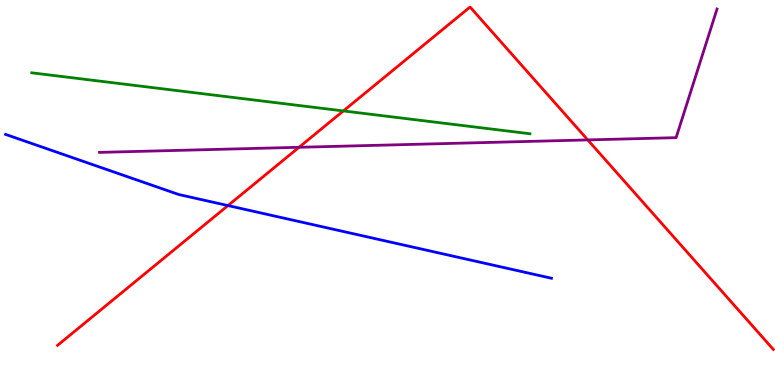[{'lines': ['blue', 'red'], 'intersections': [{'x': 2.94, 'y': 4.66}]}, {'lines': ['green', 'red'], 'intersections': [{'x': 4.43, 'y': 7.12}]}, {'lines': ['purple', 'red'], 'intersections': [{'x': 3.86, 'y': 6.17}, {'x': 7.58, 'y': 6.37}]}, {'lines': ['blue', 'green'], 'intersections': []}, {'lines': ['blue', 'purple'], 'intersections': []}, {'lines': ['green', 'purple'], 'intersections': []}]